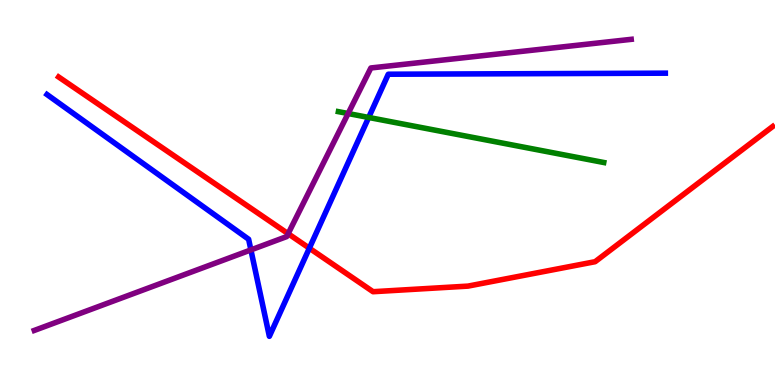[{'lines': ['blue', 'red'], 'intersections': [{'x': 3.99, 'y': 3.55}]}, {'lines': ['green', 'red'], 'intersections': []}, {'lines': ['purple', 'red'], 'intersections': [{'x': 3.72, 'y': 3.93}]}, {'lines': ['blue', 'green'], 'intersections': [{'x': 4.76, 'y': 6.95}]}, {'lines': ['blue', 'purple'], 'intersections': [{'x': 3.24, 'y': 3.51}]}, {'lines': ['green', 'purple'], 'intersections': [{'x': 4.49, 'y': 7.05}]}]